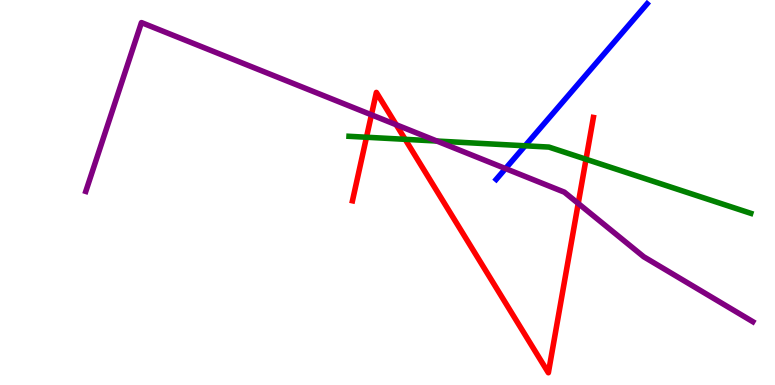[{'lines': ['blue', 'red'], 'intersections': []}, {'lines': ['green', 'red'], 'intersections': [{'x': 4.73, 'y': 6.44}, {'x': 5.23, 'y': 6.38}, {'x': 7.56, 'y': 5.86}]}, {'lines': ['purple', 'red'], 'intersections': [{'x': 4.79, 'y': 7.02}, {'x': 5.11, 'y': 6.76}, {'x': 7.46, 'y': 4.72}]}, {'lines': ['blue', 'green'], 'intersections': [{'x': 6.78, 'y': 6.21}]}, {'lines': ['blue', 'purple'], 'intersections': [{'x': 6.52, 'y': 5.62}]}, {'lines': ['green', 'purple'], 'intersections': [{'x': 5.64, 'y': 6.34}]}]